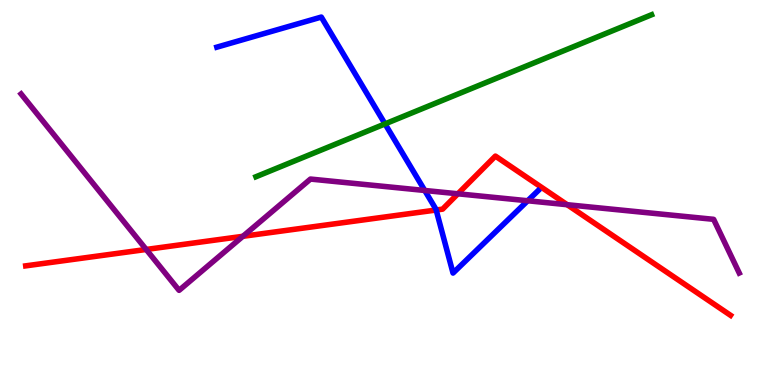[{'lines': ['blue', 'red'], 'intersections': [{'x': 5.63, 'y': 4.55}]}, {'lines': ['green', 'red'], 'intersections': []}, {'lines': ['purple', 'red'], 'intersections': [{'x': 1.89, 'y': 3.52}, {'x': 3.13, 'y': 3.86}, {'x': 5.91, 'y': 4.97}, {'x': 7.32, 'y': 4.68}]}, {'lines': ['blue', 'green'], 'intersections': [{'x': 4.97, 'y': 6.78}]}, {'lines': ['blue', 'purple'], 'intersections': [{'x': 5.48, 'y': 5.05}, {'x': 6.81, 'y': 4.79}]}, {'lines': ['green', 'purple'], 'intersections': []}]